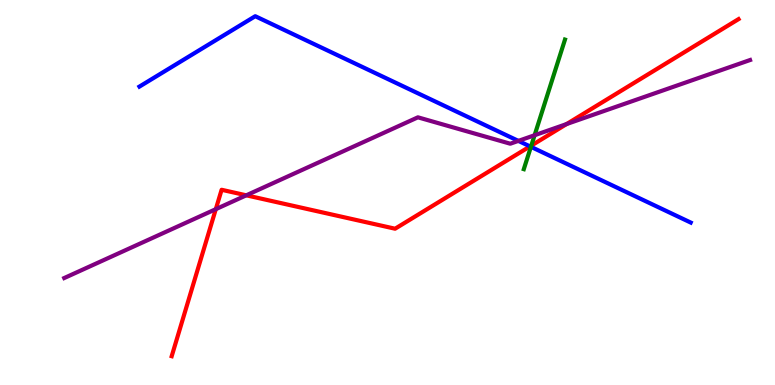[{'lines': ['blue', 'red'], 'intersections': [{'x': 6.84, 'y': 6.2}]}, {'lines': ['green', 'red'], 'intersections': [{'x': 6.86, 'y': 6.22}]}, {'lines': ['purple', 'red'], 'intersections': [{'x': 2.78, 'y': 4.57}, {'x': 3.18, 'y': 4.93}, {'x': 7.31, 'y': 6.78}]}, {'lines': ['blue', 'green'], 'intersections': [{'x': 6.85, 'y': 6.19}]}, {'lines': ['blue', 'purple'], 'intersections': [{'x': 6.69, 'y': 6.34}]}, {'lines': ['green', 'purple'], 'intersections': [{'x': 6.9, 'y': 6.49}]}]